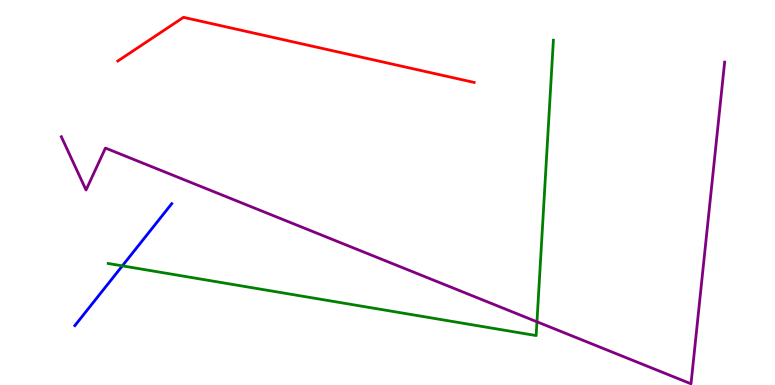[{'lines': ['blue', 'red'], 'intersections': []}, {'lines': ['green', 'red'], 'intersections': []}, {'lines': ['purple', 'red'], 'intersections': []}, {'lines': ['blue', 'green'], 'intersections': [{'x': 1.58, 'y': 3.09}]}, {'lines': ['blue', 'purple'], 'intersections': []}, {'lines': ['green', 'purple'], 'intersections': [{'x': 6.93, 'y': 1.64}]}]